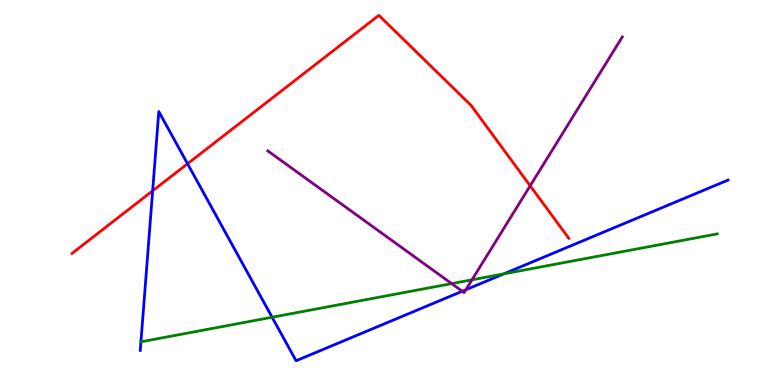[{'lines': ['blue', 'red'], 'intersections': [{'x': 1.97, 'y': 5.04}, {'x': 2.42, 'y': 5.75}]}, {'lines': ['green', 'red'], 'intersections': []}, {'lines': ['purple', 'red'], 'intersections': [{'x': 6.84, 'y': 5.17}]}, {'lines': ['blue', 'green'], 'intersections': [{'x': 3.51, 'y': 1.76}, {'x': 6.5, 'y': 2.89}]}, {'lines': ['blue', 'purple'], 'intersections': [{'x': 5.96, 'y': 2.44}, {'x': 6.01, 'y': 2.47}]}, {'lines': ['green', 'purple'], 'intersections': [{'x': 5.83, 'y': 2.63}, {'x': 6.09, 'y': 2.73}]}]